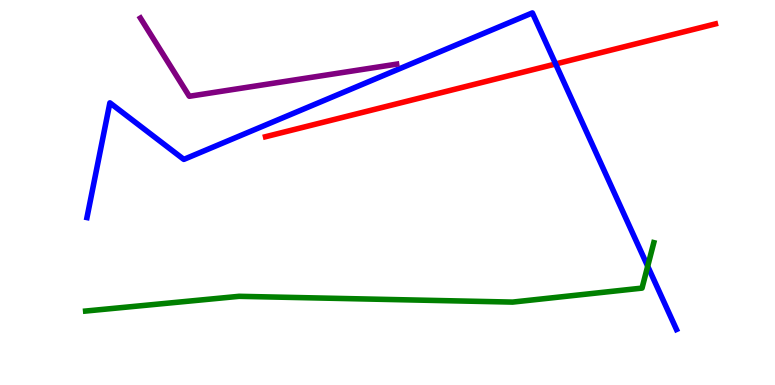[{'lines': ['blue', 'red'], 'intersections': [{'x': 7.17, 'y': 8.34}]}, {'lines': ['green', 'red'], 'intersections': []}, {'lines': ['purple', 'red'], 'intersections': []}, {'lines': ['blue', 'green'], 'intersections': [{'x': 8.36, 'y': 3.08}]}, {'lines': ['blue', 'purple'], 'intersections': []}, {'lines': ['green', 'purple'], 'intersections': []}]